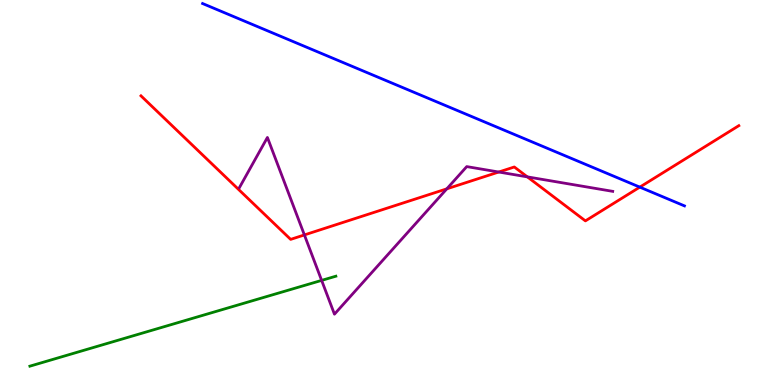[{'lines': ['blue', 'red'], 'intersections': [{'x': 8.26, 'y': 5.14}]}, {'lines': ['green', 'red'], 'intersections': []}, {'lines': ['purple', 'red'], 'intersections': [{'x': 3.93, 'y': 3.9}, {'x': 5.77, 'y': 5.1}, {'x': 6.44, 'y': 5.53}, {'x': 6.8, 'y': 5.41}]}, {'lines': ['blue', 'green'], 'intersections': []}, {'lines': ['blue', 'purple'], 'intersections': []}, {'lines': ['green', 'purple'], 'intersections': [{'x': 4.15, 'y': 2.72}]}]